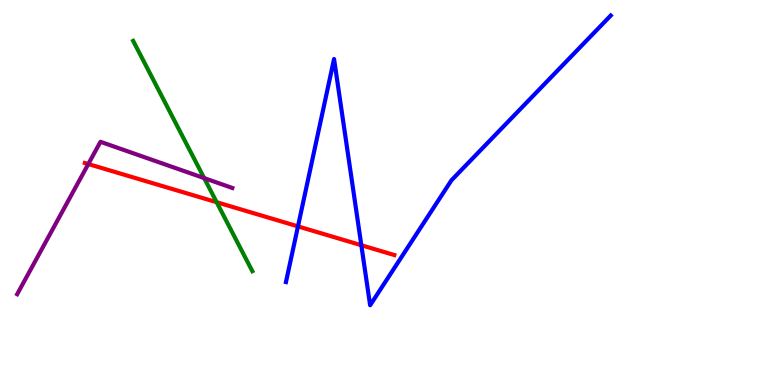[{'lines': ['blue', 'red'], 'intersections': [{'x': 3.84, 'y': 4.12}, {'x': 4.66, 'y': 3.63}]}, {'lines': ['green', 'red'], 'intersections': [{'x': 2.8, 'y': 4.75}]}, {'lines': ['purple', 'red'], 'intersections': [{'x': 1.14, 'y': 5.74}]}, {'lines': ['blue', 'green'], 'intersections': []}, {'lines': ['blue', 'purple'], 'intersections': []}, {'lines': ['green', 'purple'], 'intersections': [{'x': 2.63, 'y': 5.37}]}]